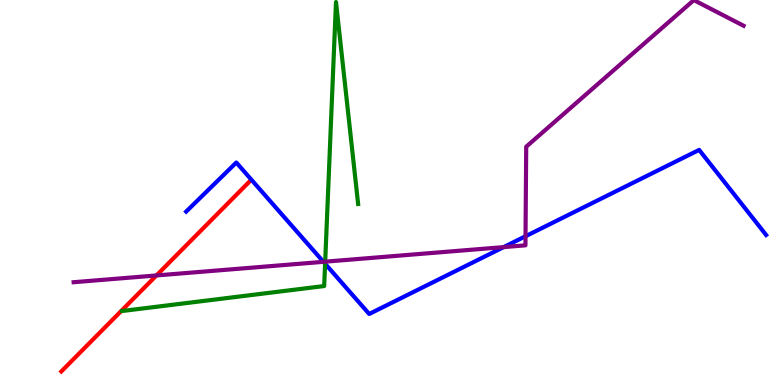[{'lines': ['blue', 'red'], 'intersections': []}, {'lines': ['green', 'red'], 'intersections': []}, {'lines': ['purple', 'red'], 'intersections': [{'x': 2.02, 'y': 2.85}]}, {'lines': ['blue', 'green'], 'intersections': [{'x': 4.19, 'y': 3.15}]}, {'lines': ['blue', 'purple'], 'intersections': [{'x': 4.17, 'y': 3.2}, {'x': 6.5, 'y': 3.58}, {'x': 6.78, 'y': 3.86}]}, {'lines': ['green', 'purple'], 'intersections': [{'x': 4.2, 'y': 3.2}]}]